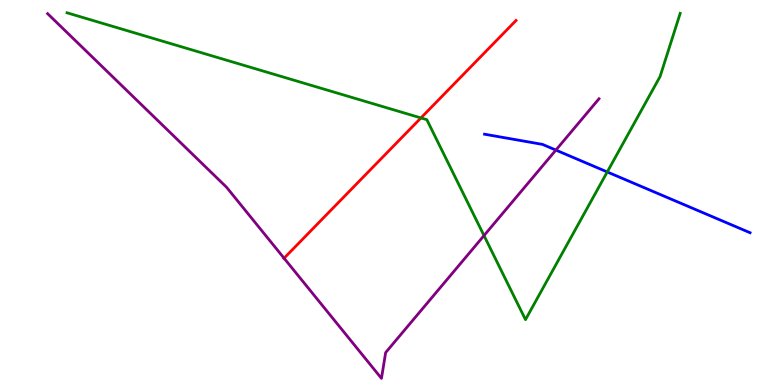[{'lines': ['blue', 'red'], 'intersections': []}, {'lines': ['green', 'red'], 'intersections': [{'x': 5.43, 'y': 6.94}]}, {'lines': ['purple', 'red'], 'intersections': [{'x': 3.67, 'y': 3.29}]}, {'lines': ['blue', 'green'], 'intersections': [{'x': 7.84, 'y': 5.53}]}, {'lines': ['blue', 'purple'], 'intersections': [{'x': 7.17, 'y': 6.1}]}, {'lines': ['green', 'purple'], 'intersections': [{'x': 6.25, 'y': 3.88}]}]